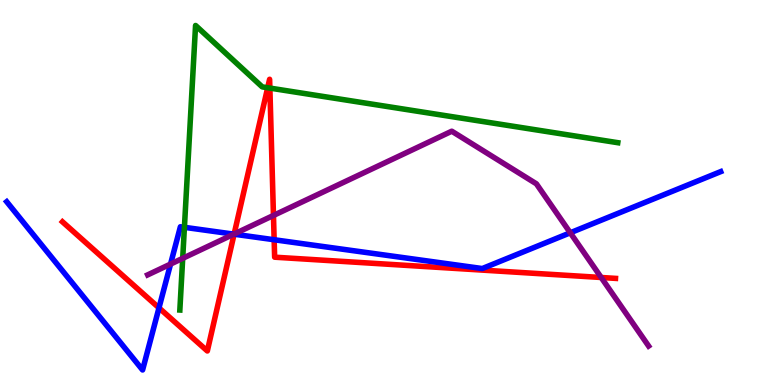[{'lines': ['blue', 'red'], 'intersections': [{'x': 2.05, 'y': 2.0}, {'x': 3.02, 'y': 3.92}, {'x': 3.54, 'y': 3.77}]}, {'lines': ['green', 'red'], 'intersections': [{'x': 3.45, 'y': 7.72}, {'x': 3.48, 'y': 7.71}]}, {'lines': ['purple', 'red'], 'intersections': [{'x': 3.02, 'y': 3.92}, {'x': 3.53, 'y': 4.4}, {'x': 7.76, 'y': 2.79}]}, {'lines': ['blue', 'green'], 'intersections': [{'x': 2.38, 'y': 4.1}]}, {'lines': ['blue', 'purple'], 'intersections': [{'x': 2.2, 'y': 3.14}, {'x': 3.02, 'y': 3.92}, {'x': 7.36, 'y': 3.95}]}, {'lines': ['green', 'purple'], 'intersections': [{'x': 2.36, 'y': 3.29}]}]